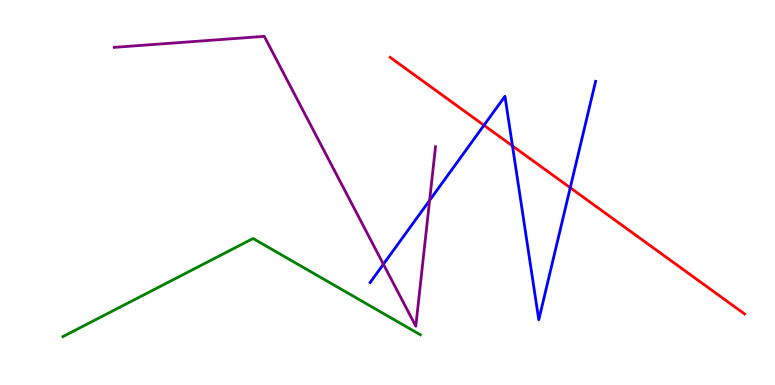[{'lines': ['blue', 'red'], 'intersections': [{'x': 6.24, 'y': 6.75}, {'x': 6.61, 'y': 6.21}, {'x': 7.36, 'y': 5.12}]}, {'lines': ['green', 'red'], 'intersections': []}, {'lines': ['purple', 'red'], 'intersections': []}, {'lines': ['blue', 'green'], 'intersections': []}, {'lines': ['blue', 'purple'], 'intersections': [{'x': 4.95, 'y': 3.14}, {'x': 5.54, 'y': 4.8}]}, {'lines': ['green', 'purple'], 'intersections': []}]